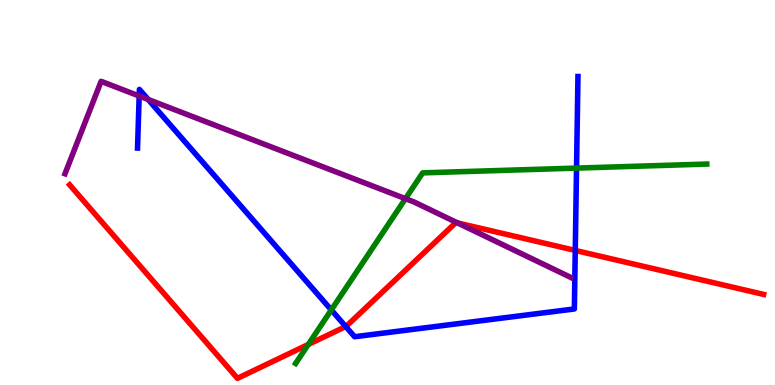[{'lines': ['blue', 'red'], 'intersections': [{'x': 4.46, 'y': 1.52}, {'x': 7.42, 'y': 3.5}]}, {'lines': ['green', 'red'], 'intersections': [{'x': 3.98, 'y': 1.05}]}, {'lines': ['purple', 'red'], 'intersections': [{'x': 5.9, 'y': 4.21}]}, {'lines': ['blue', 'green'], 'intersections': [{'x': 4.27, 'y': 1.95}, {'x': 7.44, 'y': 5.63}]}, {'lines': ['blue', 'purple'], 'intersections': [{'x': 1.8, 'y': 7.51}, {'x': 1.91, 'y': 7.42}]}, {'lines': ['green', 'purple'], 'intersections': [{'x': 5.23, 'y': 4.84}]}]